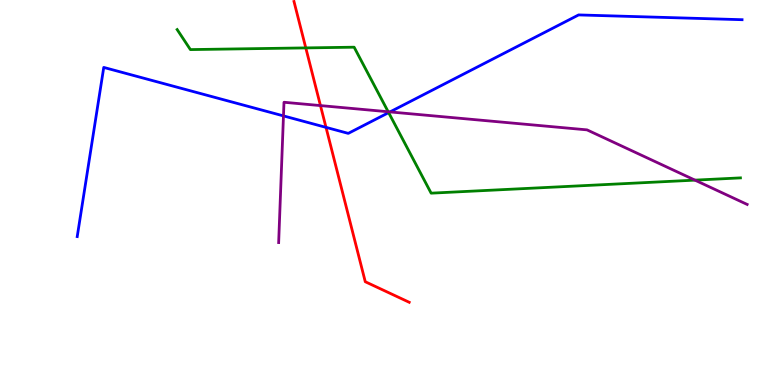[{'lines': ['blue', 'red'], 'intersections': [{'x': 4.21, 'y': 6.69}]}, {'lines': ['green', 'red'], 'intersections': [{'x': 3.95, 'y': 8.76}]}, {'lines': ['purple', 'red'], 'intersections': [{'x': 4.14, 'y': 7.26}]}, {'lines': ['blue', 'green'], 'intersections': [{'x': 5.01, 'y': 7.07}]}, {'lines': ['blue', 'purple'], 'intersections': [{'x': 3.66, 'y': 6.99}, {'x': 5.03, 'y': 7.09}]}, {'lines': ['green', 'purple'], 'intersections': [{'x': 5.01, 'y': 7.1}, {'x': 8.97, 'y': 5.32}]}]